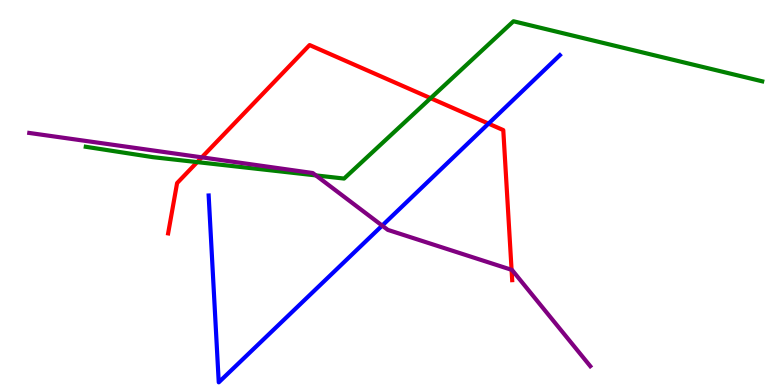[{'lines': ['blue', 'red'], 'intersections': [{'x': 6.3, 'y': 6.79}]}, {'lines': ['green', 'red'], 'intersections': [{'x': 2.54, 'y': 5.79}, {'x': 5.56, 'y': 7.45}]}, {'lines': ['purple', 'red'], 'intersections': [{'x': 2.6, 'y': 5.91}, {'x': 6.6, 'y': 2.99}]}, {'lines': ['blue', 'green'], 'intersections': []}, {'lines': ['blue', 'purple'], 'intersections': [{'x': 4.93, 'y': 4.14}]}, {'lines': ['green', 'purple'], 'intersections': [{'x': 4.08, 'y': 5.44}]}]